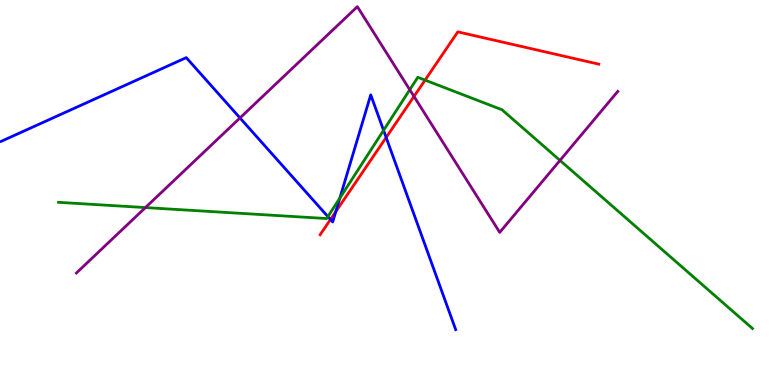[{'lines': ['blue', 'red'], 'intersections': [{'x': 4.26, 'y': 4.3}, {'x': 4.33, 'y': 4.5}, {'x': 4.98, 'y': 6.43}]}, {'lines': ['green', 'red'], 'intersections': [{'x': 5.48, 'y': 7.92}]}, {'lines': ['purple', 'red'], 'intersections': [{'x': 5.34, 'y': 7.5}]}, {'lines': ['blue', 'green'], 'intersections': [{'x': 4.23, 'y': 4.37}, {'x': 4.39, 'y': 4.85}, {'x': 4.95, 'y': 6.62}]}, {'lines': ['blue', 'purple'], 'intersections': [{'x': 3.1, 'y': 6.94}]}, {'lines': ['green', 'purple'], 'intersections': [{'x': 1.88, 'y': 4.61}, {'x': 5.29, 'y': 7.67}, {'x': 7.23, 'y': 5.83}]}]